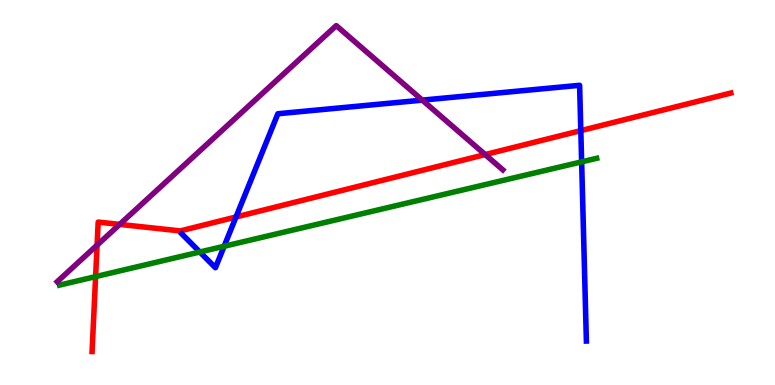[{'lines': ['blue', 'red'], 'intersections': [{'x': 3.05, 'y': 4.36}, {'x': 7.49, 'y': 6.61}]}, {'lines': ['green', 'red'], 'intersections': [{'x': 1.23, 'y': 2.82}]}, {'lines': ['purple', 'red'], 'intersections': [{'x': 1.25, 'y': 3.63}, {'x': 1.54, 'y': 4.17}, {'x': 6.26, 'y': 5.99}]}, {'lines': ['blue', 'green'], 'intersections': [{'x': 2.58, 'y': 3.45}, {'x': 2.89, 'y': 3.6}, {'x': 7.51, 'y': 5.8}]}, {'lines': ['blue', 'purple'], 'intersections': [{'x': 5.45, 'y': 7.4}]}, {'lines': ['green', 'purple'], 'intersections': []}]